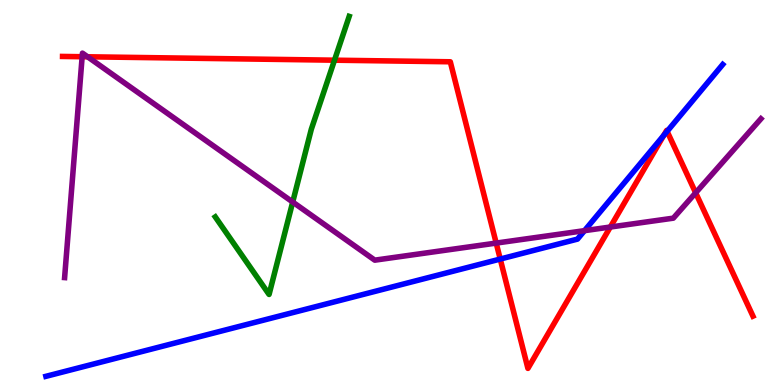[{'lines': ['blue', 'red'], 'intersections': [{'x': 6.45, 'y': 3.27}, {'x': 8.56, 'y': 6.48}, {'x': 8.61, 'y': 6.59}]}, {'lines': ['green', 'red'], 'intersections': [{'x': 4.32, 'y': 8.44}]}, {'lines': ['purple', 'red'], 'intersections': [{'x': 1.06, 'y': 8.53}, {'x': 1.13, 'y': 8.52}, {'x': 6.4, 'y': 3.69}, {'x': 7.88, 'y': 4.1}, {'x': 8.98, 'y': 4.99}]}, {'lines': ['blue', 'green'], 'intersections': []}, {'lines': ['blue', 'purple'], 'intersections': [{'x': 7.54, 'y': 4.01}]}, {'lines': ['green', 'purple'], 'intersections': [{'x': 3.78, 'y': 4.75}]}]